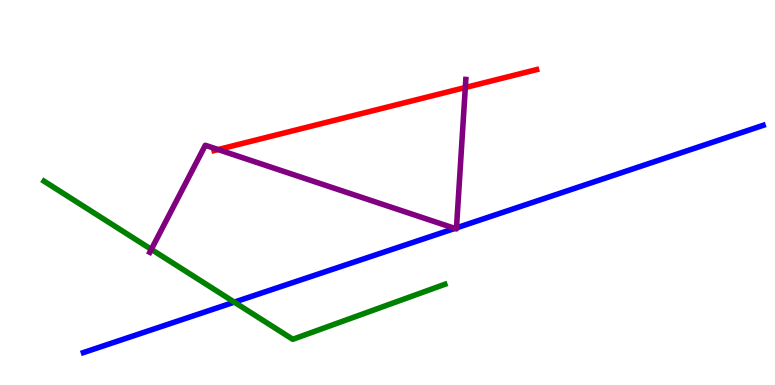[{'lines': ['blue', 'red'], 'intersections': []}, {'lines': ['green', 'red'], 'intersections': []}, {'lines': ['purple', 'red'], 'intersections': [{'x': 2.81, 'y': 6.12}, {'x': 6.0, 'y': 7.73}]}, {'lines': ['blue', 'green'], 'intersections': [{'x': 3.02, 'y': 2.15}]}, {'lines': ['blue', 'purple'], 'intersections': [{'x': 5.87, 'y': 4.07}, {'x': 5.89, 'y': 4.08}]}, {'lines': ['green', 'purple'], 'intersections': [{'x': 1.95, 'y': 3.52}]}]